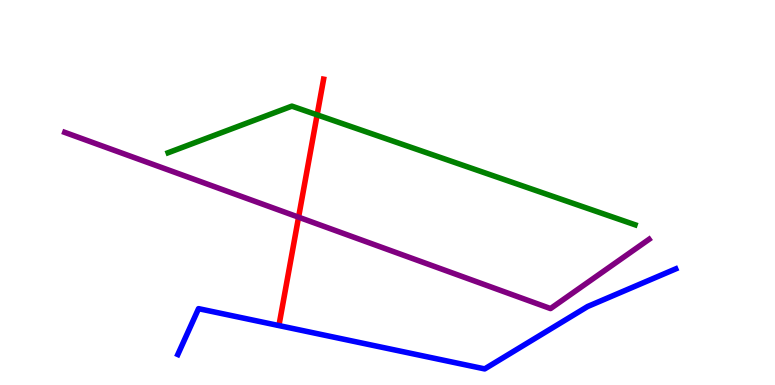[{'lines': ['blue', 'red'], 'intersections': []}, {'lines': ['green', 'red'], 'intersections': [{'x': 4.09, 'y': 7.02}]}, {'lines': ['purple', 'red'], 'intersections': [{'x': 3.85, 'y': 4.36}]}, {'lines': ['blue', 'green'], 'intersections': []}, {'lines': ['blue', 'purple'], 'intersections': []}, {'lines': ['green', 'purple'], 'intersections': []}]